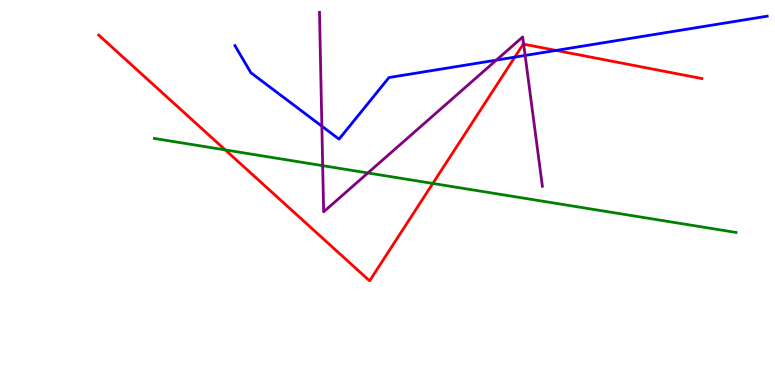[{'lines': ['blue', 'red'], 'intersections': [{'x': 6.64, 'y': 8.52}, {'x': 7.18, 'y': 8.69}]}, {'lines': ['green', 'red'], 'intersections': [{'x': 2.91, 'y': 6.11}, {'x': 5.58, 'y': 5.24}]}, {'lines': ['purple', 'red'], 'intersections': [{'x': 6.76, 'y': 8.85}]}, {'lines': ['blue', 'green'], 'intersections': []}, {'lines': ['blue', 'purple'], 'intersections': [{'x': 4.15, 'y': 6.72}, {'x': 6.4, 'y': 8.44}, {'x': 6.78, 'y': 8.56}]}, {'lines': ['green', 'purple'], 'intersections': [{'x': 4.16, 'y': 5.7}, {'x': 4.75, 'y': 5.51}]}]